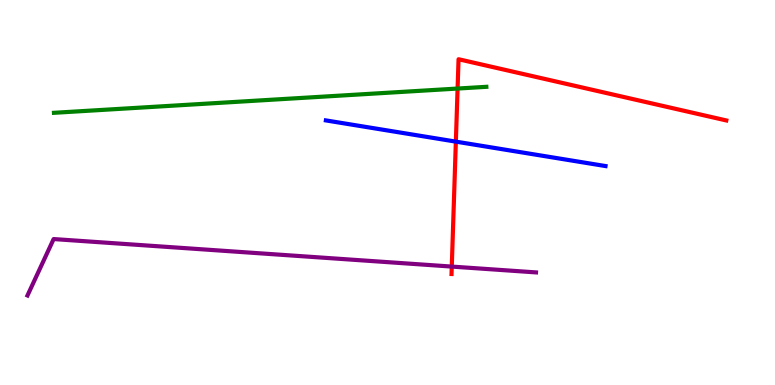[{'lines': ['blue', 'red'], 'intersections': [{'x': 5.88, 'y': 6.32}]}, {'lines': ['green', 'red'], 'intersections': [{'x': 5.9, 'y': 7.7}]}, {'lines': ['purple', 'red'], 'intersections': [{'x': 5.83, 'y': 3.08}]}, {'lines': ['blue', 'green'], 'intersections': []}, {'lines': ['blue', 'purple'], 'intersections': []}, {'lines': ['green', 'purple'], 'intersections': []}]